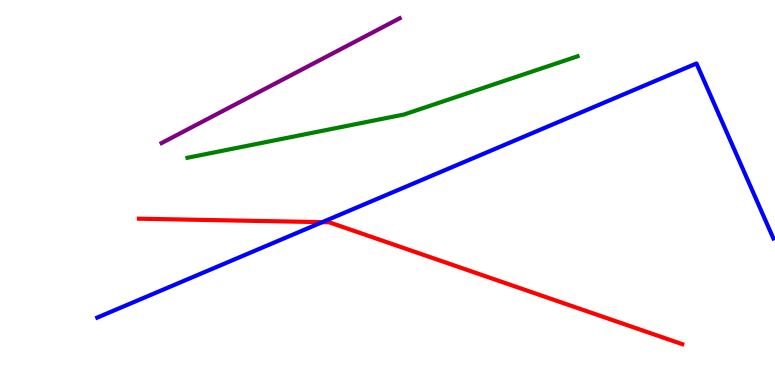[{'lines': ['blue', 'red'], 'intersections': [{'x': 4.16, 'y': 4.23}]}, {'lines': ['green', 'red'], 'intersections': []}, {'lines': ['purple', 'red'], 'intersections': []}, {'lines': ['blue', 'green'], 'intersections': []}, {'lines': ['blue', 'purple'], 'intersections': []}, {'lines': ['green', 'purple'], 'intersections': []}]